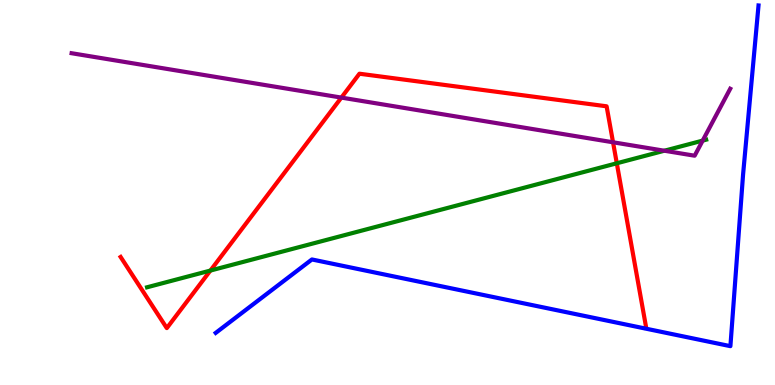[{'lines': ['blue', 'red'], 'intersections': []}, {'lines': ['green', 'red'], 'intersections': [{'x': 2.71, 'y': 2.97}, {'x': 7.96, 'y': 5.76}]}, {'lines': ['purple', 'red'], 'intersections': [{'x': 4.4, 'y': 7.47}, {'x': 7.91, 'y': 6.3}]}, {'lines': ['blue', 'green'], 'intersections': []}, {'lines': ['blue', 'purple'], 'intersections': []}, {'lines': ['green', 'purple'], 'intersections': [{'x': 8.57, 'y': 6.09}, {'x': 9.07, 'y': 6.35}]}]